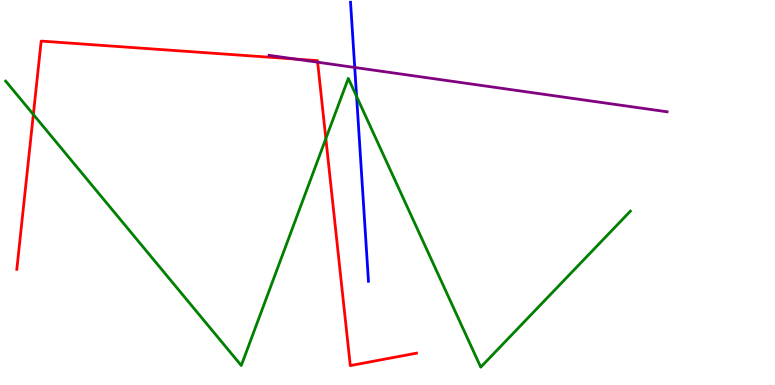[{'lines': ['blue', 'red'], 'intersections': []}, {'lines': ['green', 'red'], 'intersections': [{'x': 0.43, 'y': 7.03}, {'x': 4.2, 'y': 6.4}]}, {'lines': ['purple', 'red'], 'intersections': [{'x': 3.81, 'y': 8.47}, {'x': 4.1, 'y': 8.38}]}, {'lines': ['blue', 'green'], 'intersections': [{'x': 4.6, 'y': 7.49}]}, {'lines': ['blue', 'purple'], 'intersections': [{'x': 4.58, 'y': 8.25}]}, {'lines': ['green', 'purple'], 'intersections': []}]